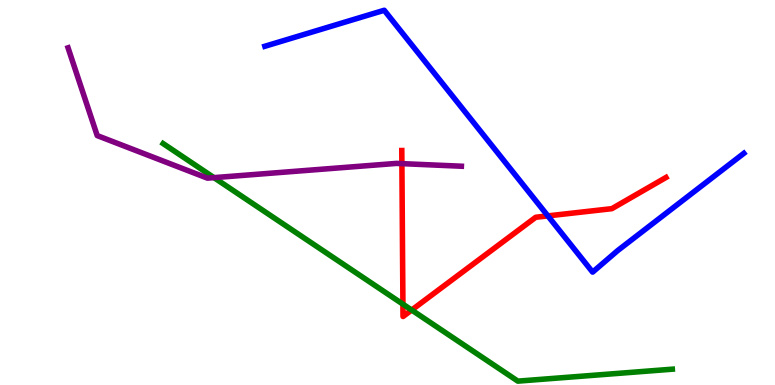[{'lines': ['blue', 'red'], 'intersections': [{'x': 7.07, 'y': 4.39}]}, {'lines': ['green', 'red'], 'intersections': [{'x': 5.2, 'y': 2.1}, {'x': 5.31, 'y': 1.95}]}, {'lines': ['purple', 'red'], 'intersections': [{'x': 5.19, 'y': 5.75}]}, {'lines': ['blue', 'green'], 'intersections': []}, {'lines': ['blue', 'purple'], 'intersections': []}, {'lines': ['green', 'purple'], 'intersections': [{'x': 2.76, 'y': 5.39}]}]